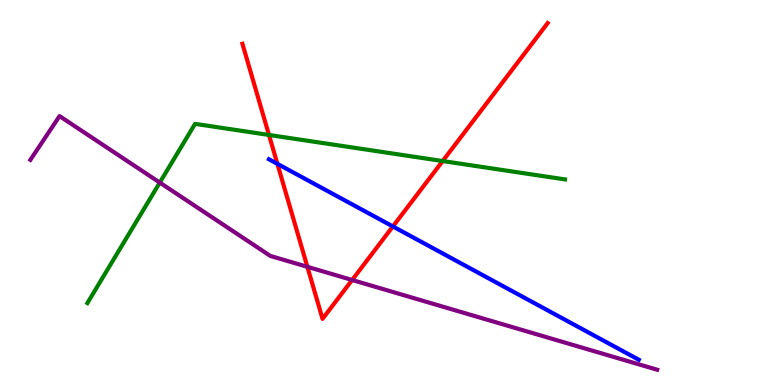[{'lines': ['blue', 'red'], 'intersections': [{'x': 3.58, 'y': 5.74}, {'x': 5.07, 'y': 4.12}]}, {'lines': ['green', 'red'], 'intersections': [{'x': 3.47, 'y': 6.49}, {'x': 5.71, 'y': 5.82}]}, {'lines': ['purple', 'red'], 'intersections': [{'x': 3.97, 'y': 3.07}, {'x': 4.54, 'y': 2.73}]}, {'lines': ['blue', 'green'], 'intersections': []}, {'lines': ['blue', 'purple'], 'intersections': []}, {'lines': ['green', 'purple'], 'intersections': [{'x': 2.06, 'y': 5.26}]}]